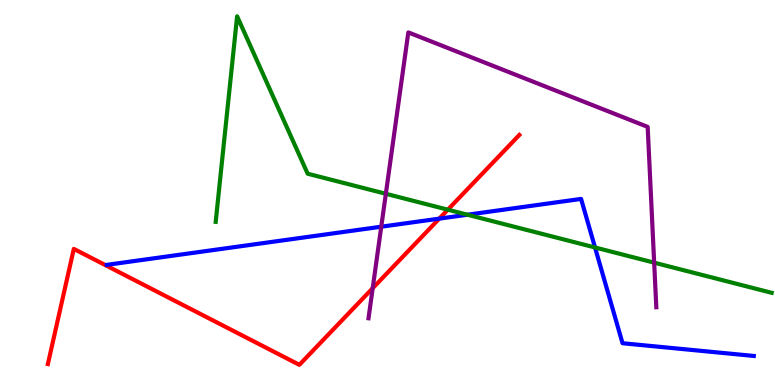[{'lines': ['blue', 'red'], 'intersections': [{'x': 5.67, 'y': 4.32}]}, {'lines': ['green', 'red'], 'intersections': [{'x': 5.78, 'y': 4.55}]}, {'lines': ['purple', 'red'], 'intersections': [{'x': 4.81, 'y': 2.51}]}, {'lines': ['blue', 'green'], 'intersections': [{'x': 6.03, 'y': 4.42}, {'x': 7.68, 'y': 3.57}]}, {'lines': ['blue', 'purple'], 'intersections': [{'x': 4.92, 'y': 4.11}]}, {'lines': ['green', 'purple'], 'intersections': [{'x': 4.98, 'y': 4.97}, {'x': 8.44, 'y': 3.18}]}]